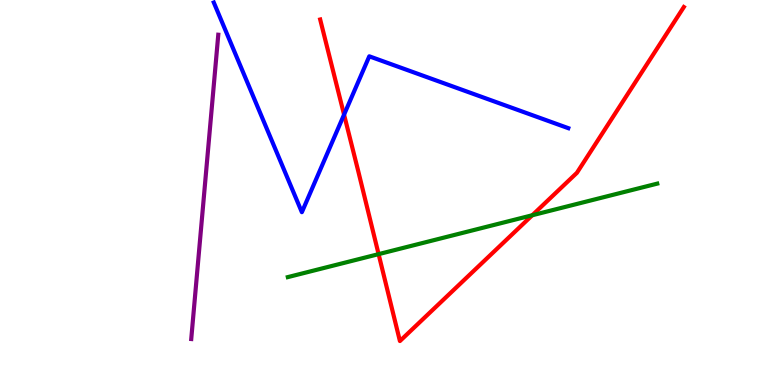[{'lines': ['blue', 'red'], 'intersections': [{'x': 4.44, 'y': 7.02}]}, {'lines': ['green', 'red'], 'intersections': [{'x': 4.89, 'y': 3.4}, {'x': 6.87, 'y': 4.41}]}, {'lines': ['purple', 'red'], 'intersections': []}, {'lines': ['blue', 'green'], 'intersections': []}, {'lines': ['blue', 'purple'], 'intersections': []}, {'lines': ['green', 'purple'], 'intersections': []}]